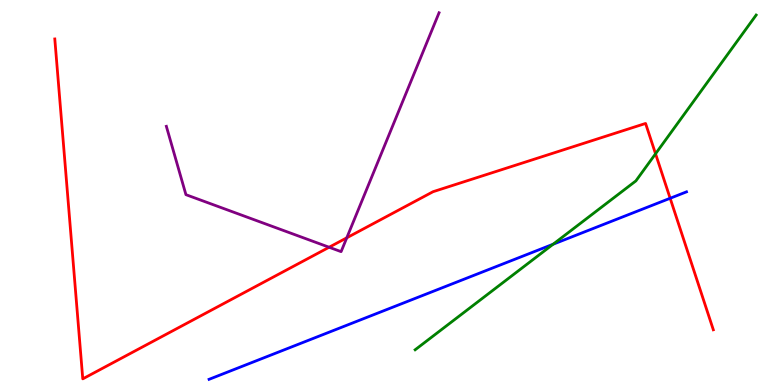[{'lines': ['blue', 'red'], 'intersections': [{'x': 8.65, 'y': 4.85}]}, {'lines': ['green', 'red'], 'intersections': [{'x': 8.46, 'y': 6.01}]}, {'lines': ['purple', 'red'], 'intersections': [{'x': 4.25, 'y': 3.58}, {'x': 4.47, 'y': 3.82}]}, {'lines': ['blue', 'green'], 'intersections': [{'x': 7.14, 'y': 3.66}]}, {'lines': ['blue', 'purple'], 'intersections': []}, {'lines': ['green', 'purple'], 'intersections': []}]